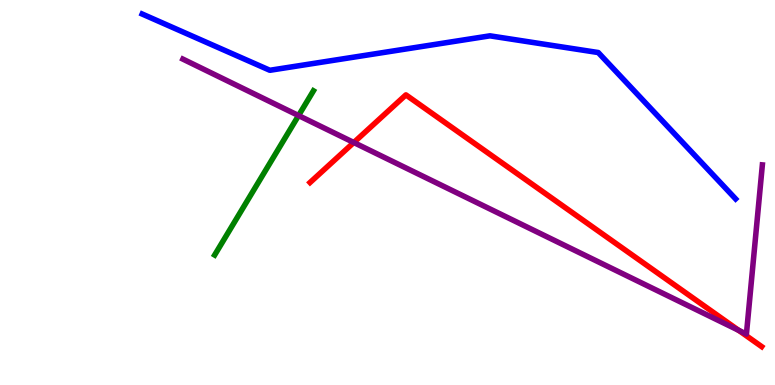[{'lines': ['blue', 'red'], 'intersections': []}, {'lines': ['green', 'red'], 'intersections': []}, {'lines': ['purple', 'red'], 'intersections': [{'x': 4.57, 'y': 6.3}, {'x': 9.53, 'y': 1.42}]}, {'lines': ['blue', 'green'], 'intersections': []}, {'lines': ['blue', 'purple'], 'intersections': []}, {'lines': ['green', 'purple'], 'intersections': [{'x': 3.85, 'y': 7.0}]}]